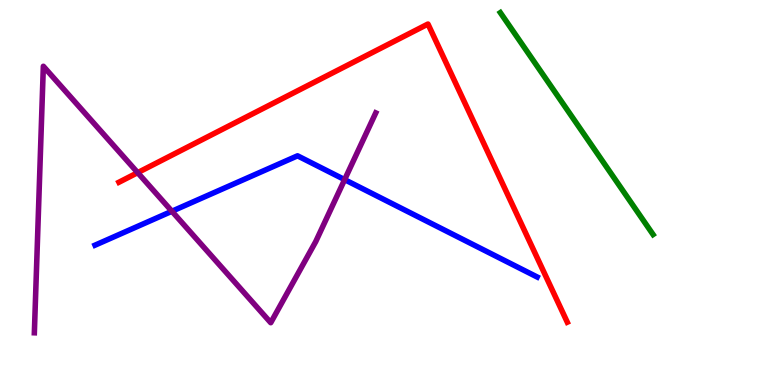[{'lines': ['blue', 'red'], 'intersections': []}, {'lines': ['green', 'red'], 'intersections': []}, {'lines': ['purple', 'red'], 'intersections': [{'x': 1.78, 'y': 5.52}]}, {'lines': ['blue', 'green'], 'intersections': []}, {'lines': ['blue', 'purple'], 'intersections': [{'x': 2.22, 'y': 4.51}, {'x': 4.45, 'y': 5.33}]}, {'lines': ['green', 'purple'], 'intersections': []}]